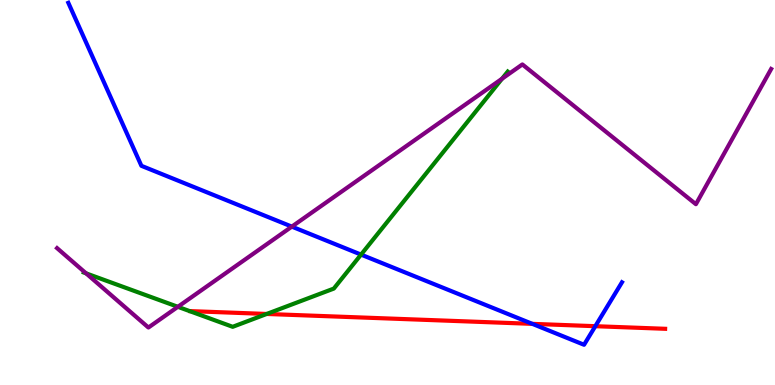[{'lines': ['blue', 'red'], 'intersections': [{'x': 6.87, 'y': 1.59}, {'x': 7.68, 'y': 1.53}]}, {'lines': ['green', 'red'], 'intersections': [{'x': 3.44, 'y': 1.85}]}, {'lines': ['purple', 'red'], 'intersections': []}, {'lines': ['blue', 'green'], 'intersections': [{'x': 4.66, 'y': 3.39}]}, {'lines': ['blue', 'purple'], 'intersections': [{'x': 3.77, 'y': 4.11}]}, {'lines': ['green', 'purple'], 'intersections': [{'x': 1.11, 'y': 2.9}, {'x': 2.29, 'y': 2.03}, {'x': 6.48, 'y': 7.96}]}]